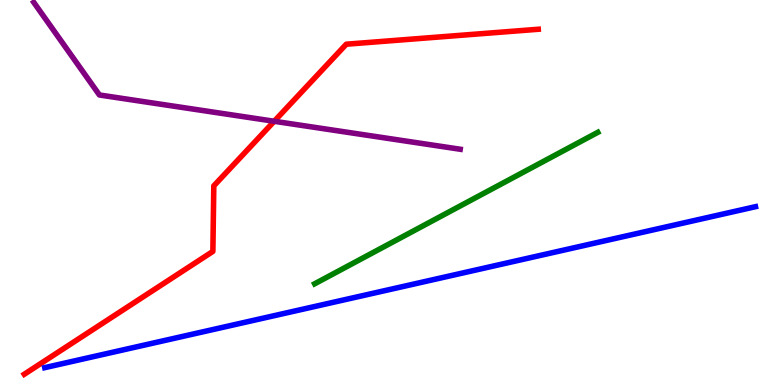[{'lines': ['blue', 'red'], 'intersections': []}, {'lines': ['green', 'red'], 'intersections': []}, {'lines': ['purple', 'red'], 'intersections': [{'x': 3.54, 'y': 6.85}]}, {'lines': ['blue', 'green'], 'intersections': []}, {'lines': ['blue', 'purple'], 'intersections': []}, {'lines': ['green', 'purple'], 'intersections': []}]